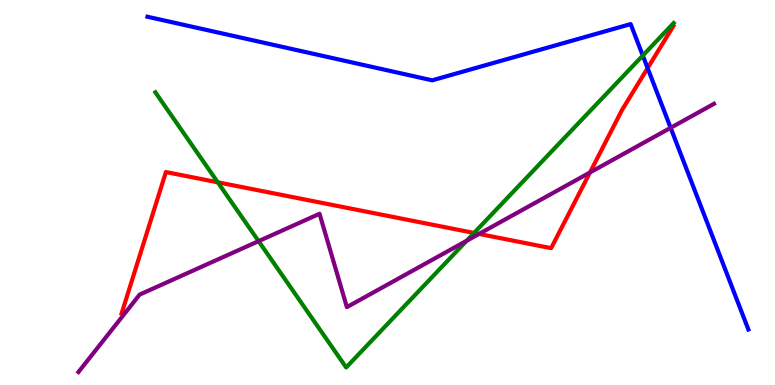[{'lines': ['blue', 'red'], 'intersections': [{'x': 8.36, 'y': 8.23}]}, {'lines': ['green', 'red'], 'intersections': [{'x': 2.81, 'y': 5.26}, {'x': 6.12, 'y': 3.95}]}, {'lines': ['purple', 'red'], 'intersections': [{'x': 6.18, 'y': 3.92}, {'x': 7.61, 'y': 5.52}]}, {'lines': ['blue', 'green'], 'intersections': [{'x': 8.29, 'y': 8.56}]}, {'lines': ['blue', 'purple'], 'intersections': [{'x': 8.65, 'y': 6.68}]}, {'lines': ['green', 'purple'], 'intersections': [{'x': 3.34, 'y': 3.74}, {'x': 6.02, 'y': 3.75}]}]